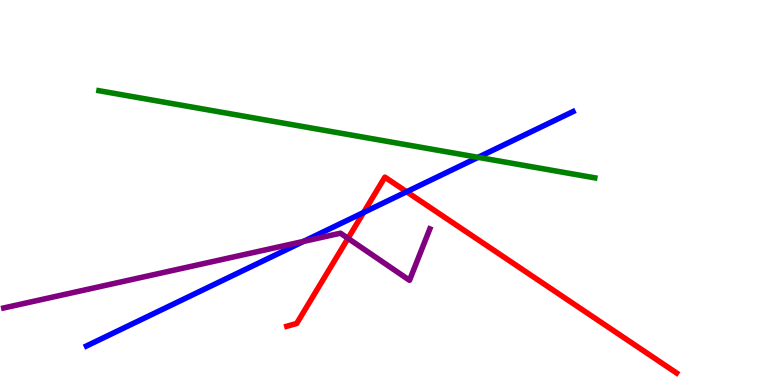[{'lines': ['blue', 'red'], 'intersections': [{'x': 4.69, 'y': 4.48}, {'x': 5.25, 'y': 5.02}]}, {'lines': ['green', 'red'], 'intersections': []}, {'lines': ['purple', 'red'], 'intersections': [{'x': 4.49, 'y': 3.81}]}, {'lines': ['blue', 'green'], 'intersections': [{'x': 6.17, 'y': 5.91}]}, {'lines': ['blue', 'purple'], 'intersections': [{'x': 3.92, 'y': 3.73}]}, {'lines': ['green', 'purple'], 'intersections': []}]